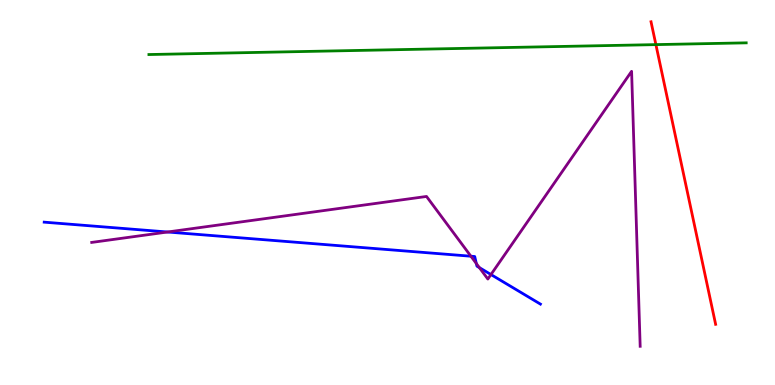[{'lines': ['blue', 'red'], 'intersections': []}, {'lines': ['green', 'red'], 'intersections': [{'x': 8.46, 'y': 8.84}]}, {'lines': ['purple', 'red'], 'intersections': []}, {'lines': ['blue', 'green'], 'intersections': []}, {'lines': ['blue', 'purple'], 'intersections': [{'x': 2.16, 'y': 3.97}, {'x': 6.08, 'y': 3.34}, {'x': 6.15, 'y': 3.16}, {'x': 6.19, 'y': 3.05}, {'x': 6.34, 'y': 2.87}]}, {'lines': ['green', 'purple'], 'intersections': []}]